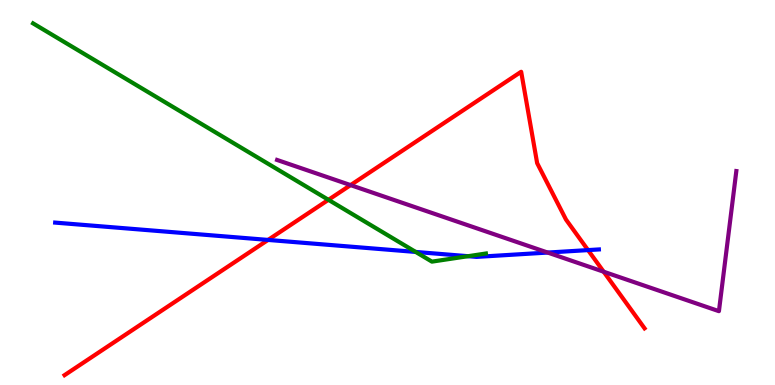[{'lines': ['blue', 'red'], 'intersections': [{'x': 3.46, 'y': 3.77}, {'x': 7.59, 'y': 3.5}]}, {'lines': ['green', 'red'], 'intersections': [{'x': 4.24, 'y': 4.81}]}, {'lines': ['purple', 'red'], 'intersections': [{'x': 4.52, 'y': 5.19}, {'x': 7.79, 'y': 2.94}]}, {'lines': ['blue', 'green'], 'intersections': [{'x': 5.36, 'y': 3.46}, {'x': 6.04, 'y': 3.35}]}, {'lines': ['blue', 'purple'], 'intersections': [{'x': 7.07, 'y': 3.44}]}, {'lines': ['green', 'purple'], 'intersections': []}]